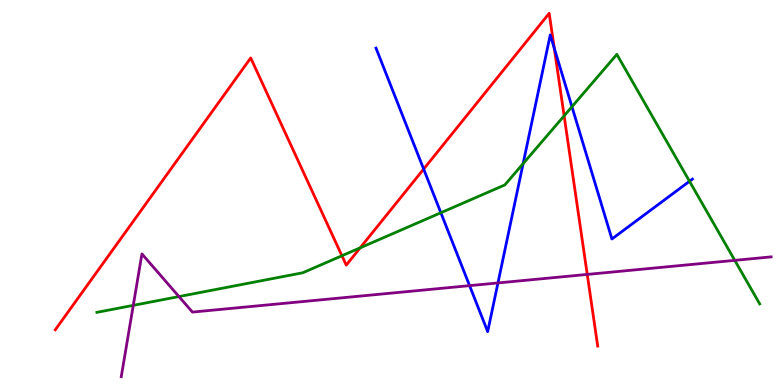[{'lines': ['blue', 'red'], 'intersections': [{'x': 5.47, 'y': 5.61}, {'x': 7.15, 'y': 8.75}]}, {'lines': ['green', 'red'], 'intersections': [{'x': 4.41, 'y': 3.36}, {'x': 4.65, 'y': 3.56}, {'x': 7.28, 'y': 6.99}]}, {'lines': ['purple', 'red'], 'intersections': [{'x': 7.58, 'y': 2.87}]}, {'lines': ['blue', 'green'], 'intersections': [{'x': 5.69, 'y': 4.47}, {'x': 6.75, 'y': 5.75}, {'x': 7.38, 'y': 7.23}, {'x': 8.9, 'y': 5.29}]}, {'lines': ['blue', 'purple'], 'intersections': [{'x': 6.06, 'y': 2.58}, {'x': 6.43, 'y': 2.65}]}, {'lines': ['green', 'purple'], 'intersections': [{'x': 1.72, 'y': 2.07}, {'x': 2.31, 'y': 2.3}, {'x': 9.48, 'y': 3.24}]}]